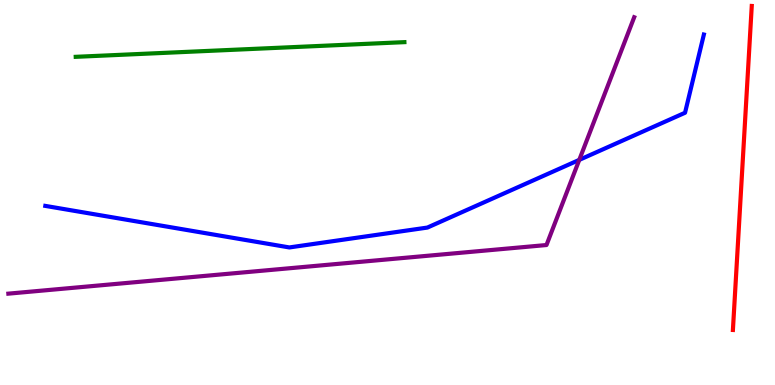[{'lines': ['blue', 'red'], 'intersections': []}, {'lines': ['green', 'red'], 'intersections': []}, {'lines': ['purple', 'red'], 'intersections': []}, {'lines': ['blue', 'green'], 'intersections': []}, {'lines': ['blue', 'purple'], 'intersections': [{'x': 7.47, 'y': 5.85}]}, {'lines': ['green', 'purple'], 'intersections': []}]